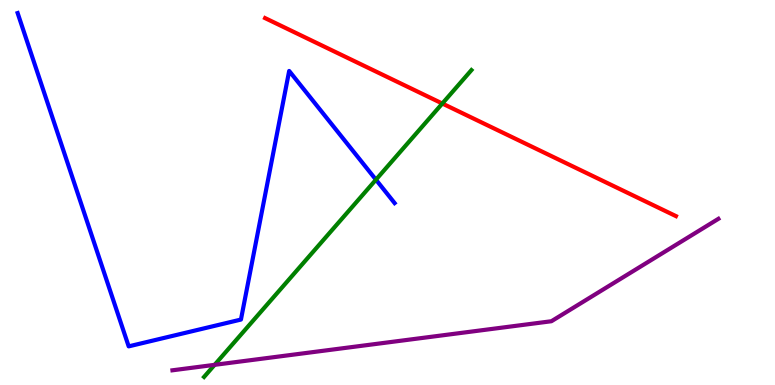[{'lines': ['blue', 'red'], 'intersections': []}, {'lines': ['green', 'red'], 'intersections': [{'x': 5.71, 'y': 7.31}]}, {'lines': ['purple', 'red'], 'intersections': []}, {'lines': ['blue', 'green'], 'intersections': [{'x': 4.85, 'y': 5.33}]}, {'lines': ['blue', 'purple'], 'intersections': []}, {'lines': ['green', 'purple'], 'intersections': [{'x': 2.77, 'y': 0.524}]}]